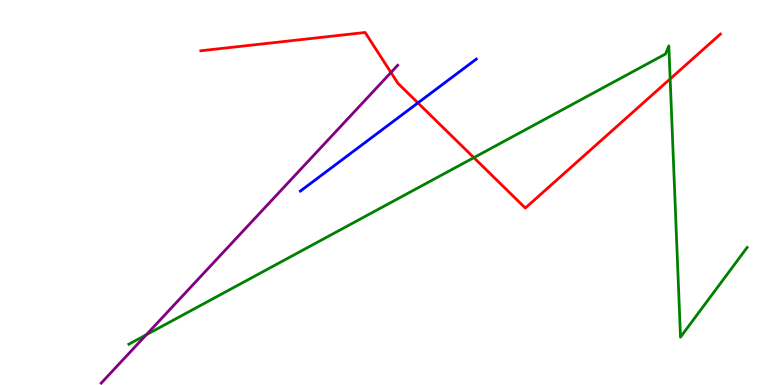[{'lines': ['blue', 'red'], 'intersections': [{'x': 5.39, 'y': 7.33}]}, {'lines': ['green', 'red'], 'intersections': [{'x': 6.11, 'y': 5.91}, {'x': 8.65, 'y': 7.95}]}, {'lines': ['purple', 'red'], 'intersections': [{'x': 5.04, 'y': 8.12}]}, {'lines': ['blue', 'green'], 'intersections': []}, {'lines': ['blue', 'purple'], 'intersections': []}, {'lines': ['green', 'purple'], 'intersections': [{'x': 1.89, 'y': 1.3}]}]